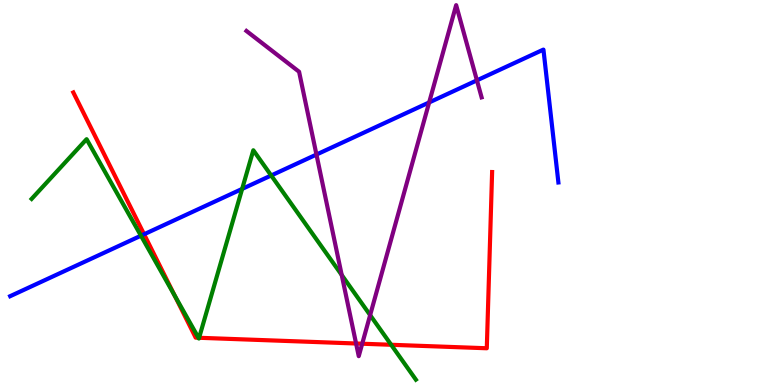[{'lines': ['blue', 'red'], 'intersections': [{'x': 1.86, 'y': 3.92}]}, {'lines': ['green', 'red'], 'intersections': [{'x': 2.25, 'y': 2.32}, {'x': 2.56, 'y': 1.23}, {'x': 2.57, 'y': 1.23}, {'x': 5.05, 'y': 1.04}]}, {'lines': ['purple', 'red'], 'intersections': [{'x': 4.59, 'y': 1.08}, {'x': 4.67, 'y': 1.07}]}, {'lines': ['blue', 'green'], 'intersections': [{'x': 1.82, 'y': 3.88}, {'x': 3.12, 'y': 5.09}, {'x': 3.5, 'y': 5.44}]}, {'lines': ['blue', 'purple'], 'intersections': [{'x': 4.08, 'y': 5.99}, {'x': 5.54, 'y': 7.34}, {'x': 6.15, 'y': 7.91}]}, {'lines': ['green', 'purple'], 'intersections': [{'x': 4.41, 'y': 2.86}, {'x': 4.78, 'y': 1.82}]}]